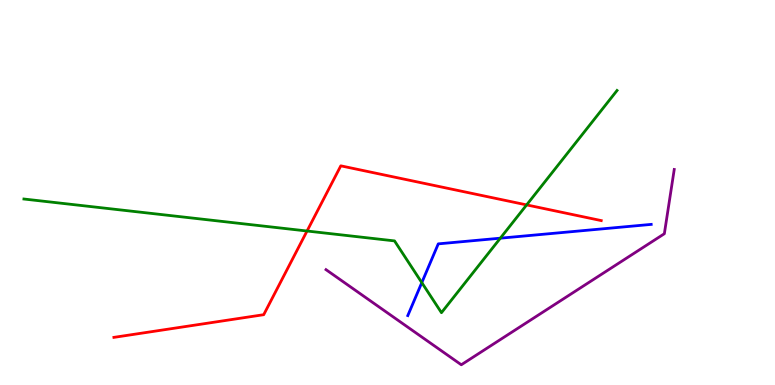[{'lines': ['blue', 'red'], 'intersections': []}, {'lines': ['green', 'red'], 'intersections': [{'x': 3.96, 'y': 4.0}, {'x': 6.8, 'y': 4.68}]}, {'lines': ['purple', 'red'], 'intersections': []}, {'lines': ['blue', 'green'], 'intersections': [{'x': 5.44, 'y': 2.66}, {'x': 6.46, 'y': 3.81}]}, {'lines': ['blue', 'purple'], 'intersections': []}, {'lines': ['green', 'purple'], 'intersections': []}]